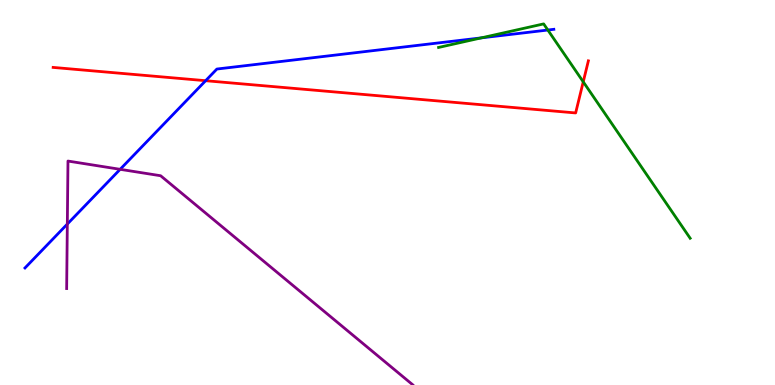[{'lines': ['blue', 'red'], 'intersections': [{'x': 2.65, 'y': 7.9}]}, {'lines': ['green', 'red'], 'intersections': [{'x': 7.53, 'y': 7.87}]}, {'lines': ['purple', 'red'], 'intersections': []}, {'lines': ['blue', 'green'], 'intersections': [{'x': 6.21, 'y': 9.02}, {'x': 7.07, 'y': 9.22}]}, {'lines': ['blue', 'purple'], 'intersections': [{'x': 0.869, 'y': 4.18}, {'x': 1.55, 'y': 5.6}]}, {'lines': ['green', 'purple'], 'intersections': []}]